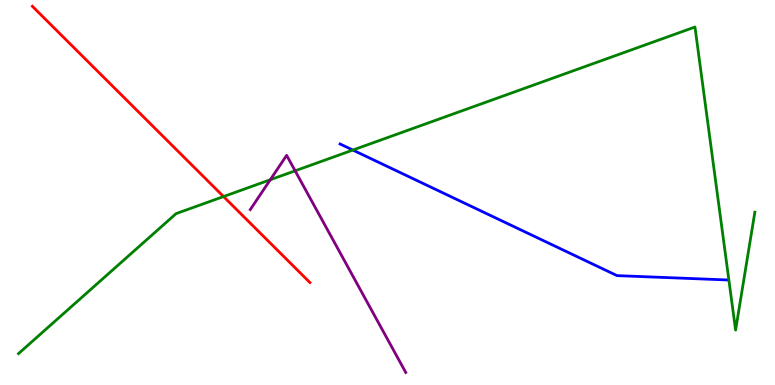[{'lines': ['blue', 'red'], 'intersections': []}, {'lines': ['green', 'red'], 'intersections': [{'x': 2.88, 'y': 4.89}]}, {'lines': ['purple', 'red'], 'intersections': []}, {'lines': ['blue', 'green'], 'intersections': [{'x': 4.55, 'y': 6.1}]}, {'lines': ['blue', 'purple'], 'intersections': []}, {'lines': ['green', 'purple'], 'intersections': [{'x': 3.49, 'y': 5.33}, {'x': 3.81, 'y': 5.56}]}]